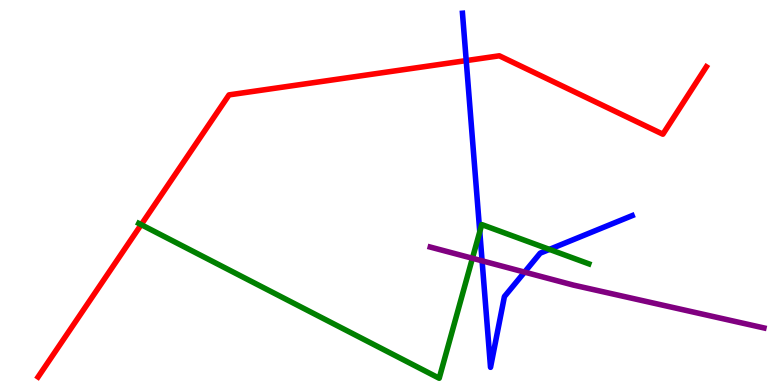[{'lines': ['blue', 'red'], 'intersections': [{'x': 6.02, 'y': 8.43}]}, {'lines': ['green', 'red'], 'intersections': [{'x': 1.82, 'y': 4.16}]}, {'lines': ['purple', 'red'], 'intersections': []}, {'lines': ['blue', 'green'], 'intersections': [{'x': 6.19, 'y': 3.98}, {'x': 7.09, 'y': 3.52}]}, {'lines': ['blue', 'purple'], 'intersections': [{'x': 6.22, 'y': 3.23}, {'x': 6.77, 'y': 2.93}]}, {'lines': ['green', 'purple'], 'intersections': [{'x': 6.1, 'y': 3.29}]}]